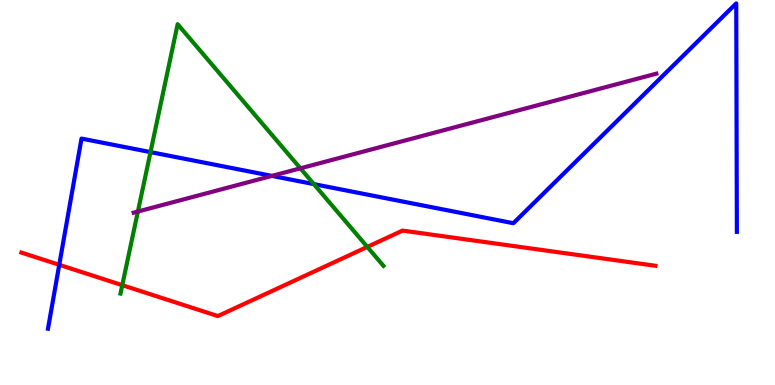[{'lines': ['blue', 'red'], 'intersections': [{'x': 0.765, 'y': 3.12}]}, {'lines': ['green', 'red'], 'intersections': [{'x': 1.58, 'y': 2.59}, {'x': 4.74, 'y': 3.59}]}, {'lines': ['purple', 'red'], 'intersections': []}, {'lines': ['blue', 'green'], 'intersections': [{'x': 1.94, 'y': 6.05}, {'x': 4.05, 'y': 5.22}]}, {'lines': ['blue', 'purple'], 'intersections': [{'x': 3.51, 'y': 5.43}]}, {'lines': ['green', 'purple'], 'intersections': [{'x': 1.78, 'y': 4.51}, {'x': 3.88, 'y': 5.63}]}]